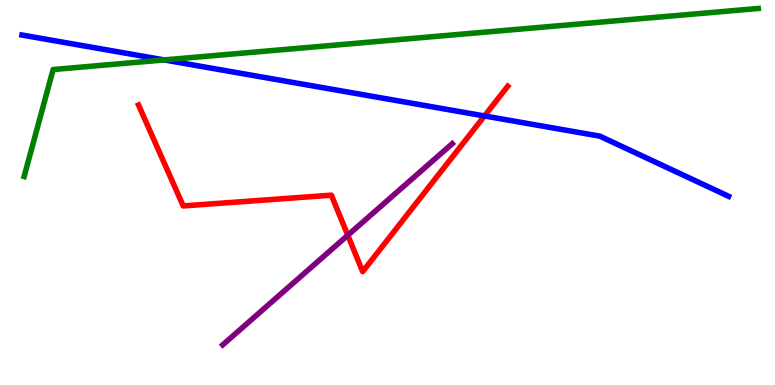[{'lines': ['blue', 'red'], 'intersections': [{'x': 6.25, 'y': 6.99}]}, {'lines': ['green', 'red'], 'intersections': []}, {'lines': ['purple', 'red'], 'intersections': [{'x': 4.49, 'y': 3.89}]}, {'lines': ['blue', 'green'], 'intersections': [{'x': 2.12, 'y': 8.44}]}, {'lines': ['blue', 'purple'], 'intersections': []}, {'lines': ['green', 'purple'], 'intersections': []}]